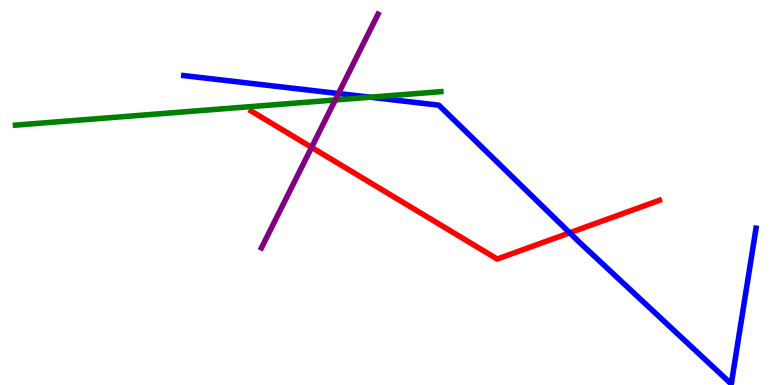[{'lines': ['blue', 'red'], 'intersections': [{'x': 7.35, 'y': 3.95}]}, {'lines': ['green', 'red'], 'intersections': []}, {'lines': ['purple', 'red'], 'intersections': [{'x': 4.02, 'y': 6.17}]}, {'lines': ['blue', 'green'], 'intersections': [{'x': 4.78, 'y': 7.47}]}, {'lines': ['blue', 'purple'], 'intersections': [{'x': 4.37, 'y': 7.57}]}, {'lines': ['green', 'purple'], 'intersections': [{'x': 4.33, 'y': 7.4}]}]